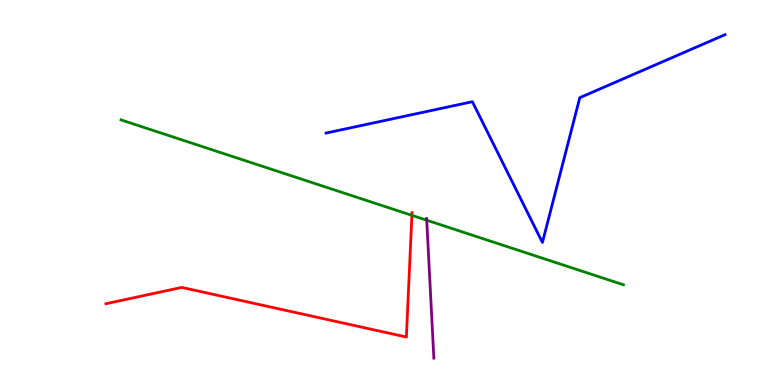[{'lines': ['blue', 'red'], 'intersections': []}, {'lines': ['green', 'red'], 'intersections': [{'x': 5.31, 'y': 4.41}]}, {'lines': ['purple', 'red'], 'intersections': []}, {'lines': ['blue', 'green'], 'intersections': []}, {'lines': ['blue', 'purple'], 'intersections': []}, {'lines': ['green', 'purple'], 'intersections': [{'x': 5.51, 'y': 4.28}]}]